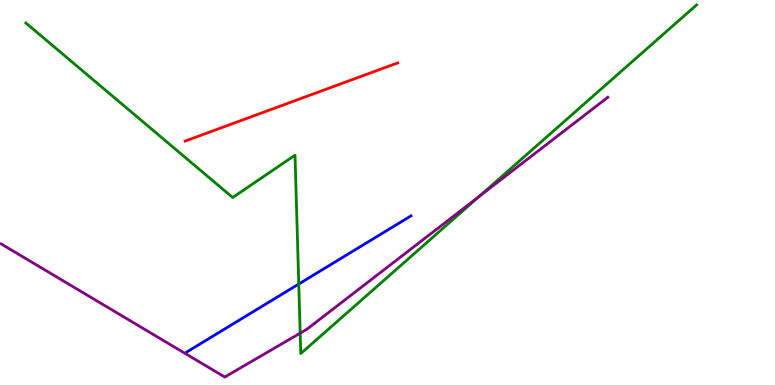[{'lines': ['blue', 'red'], 'intersections': []}, {'lines': ['green', 'red'], 'intersections': []}, {'lines': ['purple', 'red'], 'intersections': []}, {'lines': ['blue', 'green'], 'intersections': [{'x': 3.85, 'y': 2.62}]}, {'lines': ['blue', 'purple'], 'intersections': []}, {'lines': ['green', 'purple'], 'intersections': [{'x': 3.87, 'y': 1.35}, {'x': 6.18, 'y': 4.9}]}]